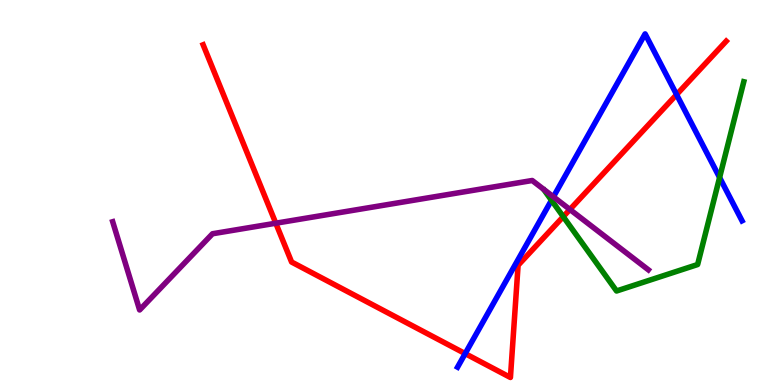[{'lines': ['blue', 'red'], 'intersections': [{'x': 6.0, 'y': 0.816}, {'x': 8.73, 'y': 7.54}]}, {'lines': ['green', 'red'], 'intersections': [{'x': 7.27, 'y': 4.37}]}, {'lines': ['purple', 'red'], 'intersections': [{'x': 3.56, 'y': 4.2}, {'x': 7.35, 'y': 4.56}]}, {'lines': ['blue', 'green'], 'intersections': [{'x': 7.12, 'y': 4.8}, {'x': 9.29, 'y': 5.39}]}, {'lines': ['blue', 'purple'], 'intersections': [{'x': 7.14, 'y': 4.89}]}, {'lines': ['green', 'purple'], 'intersections': []}]